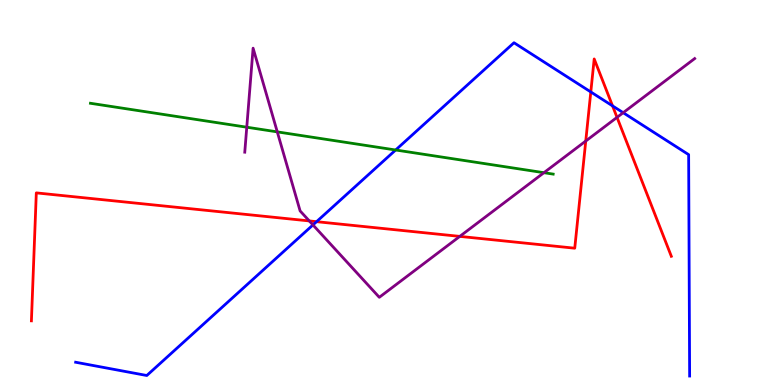[{'lines': ['blue', 'red'], 'intersections': [{'x': 4.08, 'y': 4.24}, {'x': 7.62, 'y': 7.61}, {'x': 7.9, 'y': 7.25}]}, {'lines': ['green', 'red'], 'intersections': []}, {'lines': ['purple', 'red'], 'intersections': [{'x': 3.99, 'y': 4.26}, {'x': 5.93, 'y': 3.86}, {'x': 7.56, 'y': 6.34}, {'x': 7.96, 'y': 6.95}]}, {'lines': ['blue', 'green'], 'intersections': [{'x': 5.11, 'y': 6.1}]}, {'lines': ['blue', 'purple'], 'intersections': [{'x': 4.04, 'y': 4.16}, {'x': 8.04, 'y': 7.07}]}, {'lines': ['green', 'purple'], 'intersections': [{'x': 3.18, 'y': 6.7}, {'x': 3.58, 'y': 6.57}, {'x': 7.02, 'y': 5.51}]}]